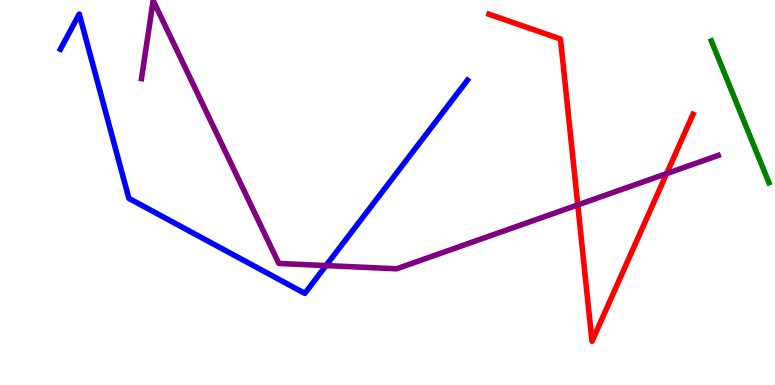[{'lines': ['blue', 'red'], 'intersections': []}, {'lines': ['green', 'red'], 'intersections': []}, {'lines': ['purple', 'red'], 'intersections': [{'x': 7.46, 'y': 4.68}, {'x': 8.6, 'y': 5.49}]}, {'lines': ['blue', 'green'], 'intersections': []}, {'lines': ['blue', 'purple'], 'intersections': [{'x': 4.21, 'y': 3.1}]}, {'lines': ['green', 'purple'], 'intersections': []}]